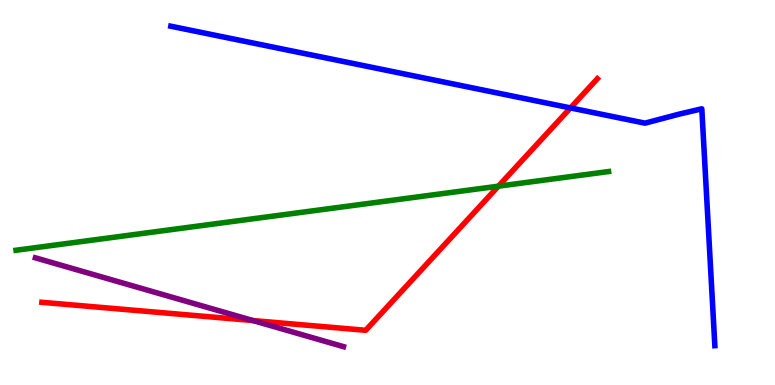[{'lines': ['blue', 'red'], 'intersections': [{'x': 7.36, 'y': 7.2}]}, {'lines': ['green', 'red'], 'intersections': [{'x': 6.43, 'y': 5.16}]}, {'lines': ['purple', 'red'], 'intersections': [{'x': 3.26, 'y': 1.67}]}, {'lines': ['blue', 'green'], 'intersections': []}, {'lines': ['blue', 'purple'], 'intersections': []}, {'lines': ['green', 'purple'], 'intersections': []}]